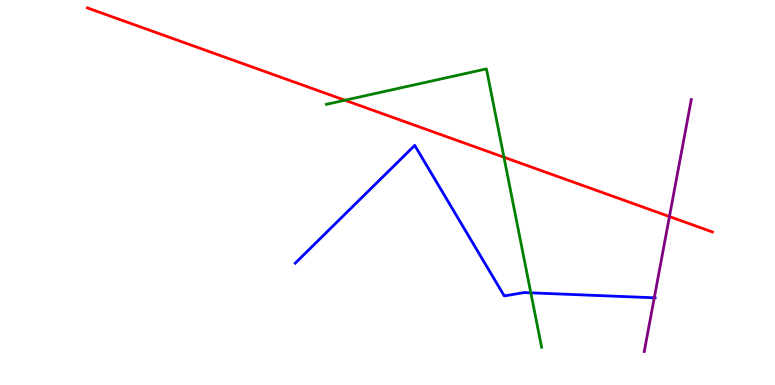[{'lines': ['blue', 'red'], 'intersections': []}, {'lines': ['green', 'red'], 'intersections': [{'x': 4.45, 'y': 7.4}, {'x': 6.5, 'y': 5.92}]}, {'lines': ['purple', 'red'], 'intersections': [{'x': 8.64, 'y': 4.38}]}, {'lines': ['blue', 'green'], 'intersections': [{'x': 6.85, 'y': 2.39}]}, {'lines': ['blue', 'purple'], 'intersections': [{'x': 8.44, 'y': 2.27}]}, {'lines': ['green', 'purple'], 'intersections': []}]